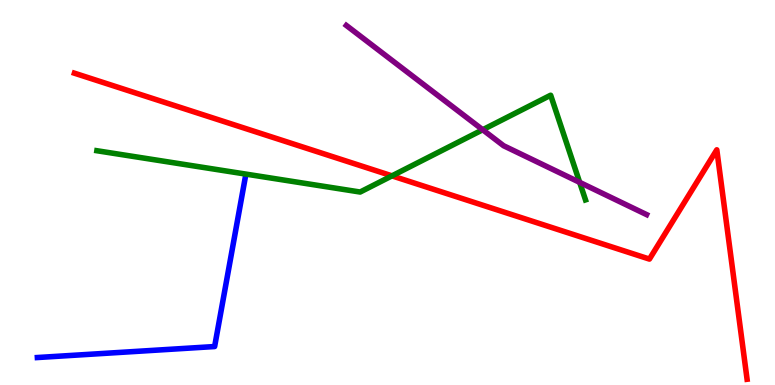[{'lines': ['blue', 'red'], 'intersections': []}, {'lines': ['green', 'red'], 'intersections': [{'x': 5.06, 'y': 5.43}]}, {'lines': ['purple', 'red'], 'intersections': []}, {'lines': ['blue', 'green'], 'intersections': []}, {'lines': ['blue', 'purple'], 'intersections': []}, {'lines': ['green', 'purple'], 'intersections': [{'x': 6.23, 'y': 6.63}, {'x': 7.48, 'y': 5.26}]}]